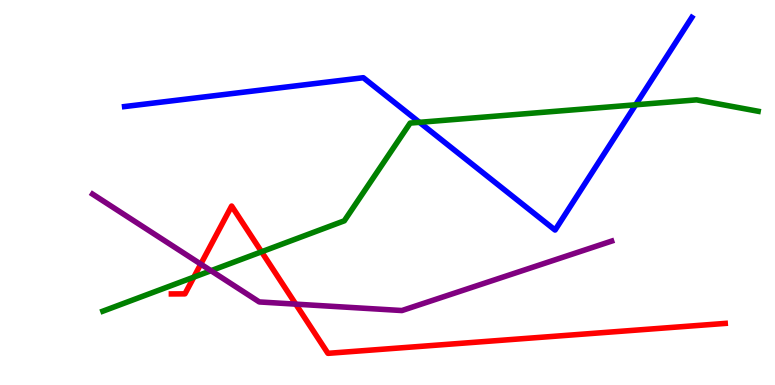[{'lines': ['blue', 'red'], 'intersections': []}, {'lines': ['green', 'red'], 'intersections': [{'x': 2.5, 'y': 2.8}, {'x': 3.37, 'y': 3.46}]}, {'lines': ['purple', 'red'], 'intersections': [{'x': 2.59, 'y': 3.14}, {'x': 3.82, 'y': 2.1}]}, {'lines': ['blue', 'green'], 'intersections': [{'x': 5.41, 'y': 6.82}, {'x': 8.2, 'y': 7.28}]}, {'lines': ['blue', 'purple'], 'intersections': []}, {'lines': ['green', 'purple'], 'intersections': [{'x': 2.72, 'y': 2.97}]}]